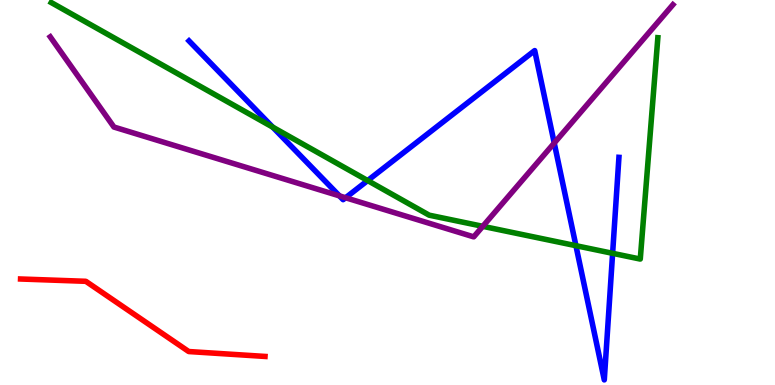[{'lines': ['blue', 'red'], 'intersections': []}, {'lines': ['green', 'red'], 'intersections': []}, {'lines': ['purple', 'red'], 'intersections': []}, {'lines': ['blue', 'green'], 'intersections': [{'x': 3.52, 'y': 6.7}, {'x': 4.74, 'y': 5.31}, {'x': 7.43, 'y': 3.62}, {'x': 7.9, 'y': 3.42}]}, {'lines': ['blue', 'purple'], 'intersections': [{'x': 4.38, 'y': 4.91}, {'x': 4.46, 'y': 4.86}, {'x': 7.15, 'y': 6.28}]}, {'lines': ['green', 'purple'], 'intersections': [{'x': 6.23, 'y': 4.12}]}]